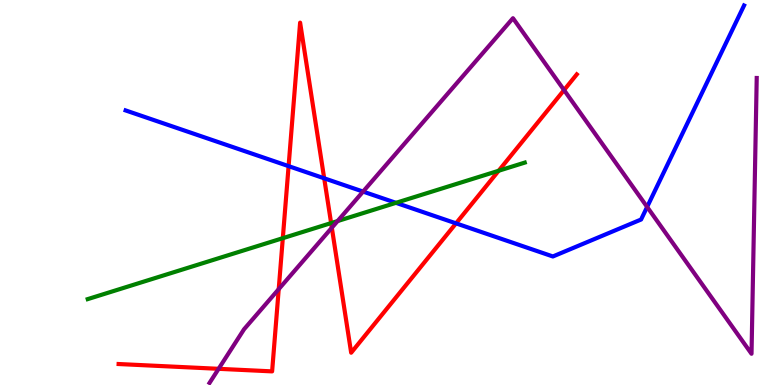[{'lines': ['blue', 'red'], 'intersections': [{'x': 3.72, 'y': 5.68}, {'x': 4.18, 'y': 5.37}, {'x': 5.88, 'y': 4.2}]}, {'lines': ['green', 'red'], 'intersections': [{'x': 3.65, 'y': 3.81}, {'x': 4.27, 'y': 4.21}, {'x': 6.43, 'y': 5.56}]}, {'lines': ['purple', 'red'], 'intersections': [{'x': 2.82, 'y': 0.42}, {'x': 3.6, 'y': 2.49}, {'x': 4.28, 'y': 4.09}, {'x': 7.28, 'y': 7.66}]}, {'lines': ['blue', 'green'], 'intersections': [{'x': 5.11, 'y': 4.73}]}, {'lines': ['blue', 'purple'], 'intersections': [{'x': 4.68, 'y': 5.02}, {'x': 8.35, 'y': 4.63}]}, {'lines': ['green', 'purple'], 'intersections': [{'x': 4.36, 'y': 4.26}]}]